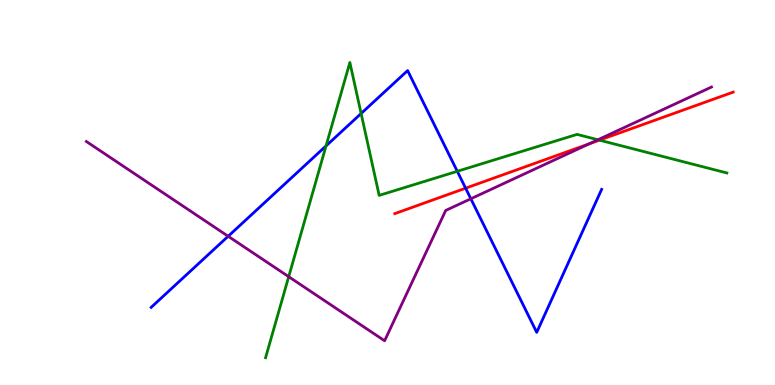[{'lines': ['blue', 'red'], 'intersections': [{'x': 6.01, 'y': 5.11}]}, {'lines': ['green', 'red'], 'intersections': [{'x': 7.73, 'y': 6.36}]}, {'lines': ['purple', 'red'], 'intersections': [{'x': 7.6, 'y': 6.26}]}, {'lines': ['blue', 'green'], 'intersections': [{'x': 4.21, 'y': 6.21}, {'x': 4.66, 'y': 7.05}, {'x': 5.9, 'y': 5.55}]}, {'lines': ['blue', 'purple'], 'intersections': [{'x': 2.94, 'y': 3.86}, {'x': 6.08, 'y': 4.84}]}, {'lines': ['green', 'purple'], 'intersections': [{'x': 3.73, 'y': 2.81}, {'x': 7.72, 'y': 6.37}]}]